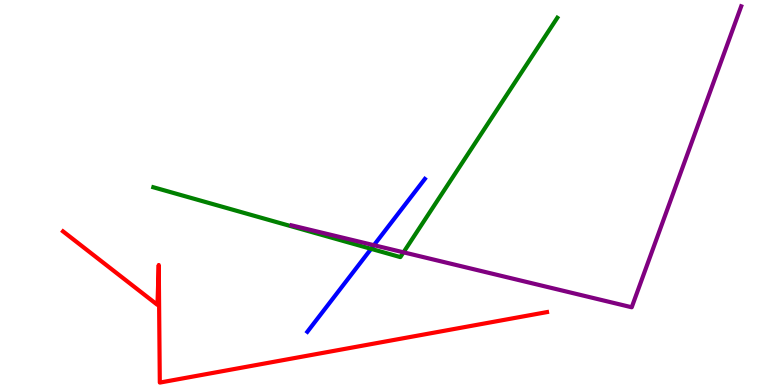[{'lines': ['blue', 'red'], 'intersections': []}, {'lines': ['green', 'red'], 'intersections': []}, {'lines': ['purple', 'red'], 'intersections': []}, {'lines': ['blue', 'green'], 'intersections': [{'x': 4.79, 'y': 3.54}]}, {'lines': ['blue', 'purple'], 'intersections': [{'x': 4.82, 'y': 3.63}]}, {'lines': ['green', 'purple'], 'intersections': [{'x': 5.21, 'y': 3.45}]}]